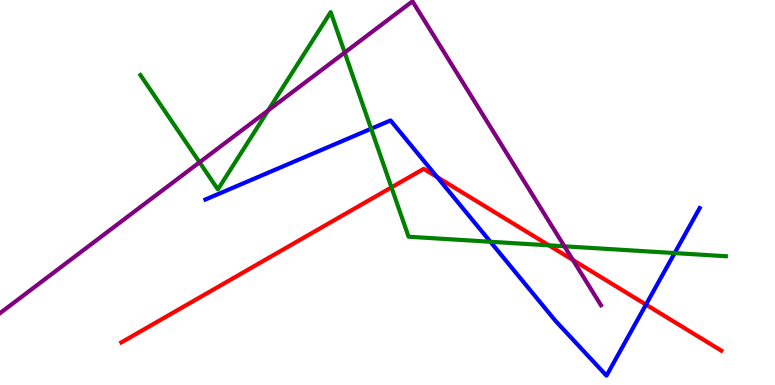[{'lines': ['blue', 'red'], 'intersections': [{'x': 5.64, 'y': 5.4}, {'x': 8.34, 'y': 2.09}]}, {'lines': ['green', 'red'], 'intersections': [{'x': 5.05, 'y': 5.13}, {'x': 7.08, 'y': 3.63}]}, {'lines': ['purple', 'red'], 'intersections': [{'x': 7.39, 'y': 3.25}]}, {'lines': ['blue', 'green'], 'intersections': [{'x': 4.79, 'y': 6.66}, {'x': 6.33, 'y': 3.72}, {'x': 8.71, 'y': 3.43}]}, {'lines': ['blue', 'purple'], 'intersections': []}, {'lines': ['green', 'purple'], 'intersections': [{'x': 2.57, 'y': 5.78}, {'x': 3.46, 'y': 7.13}, {'x': 4.45, 'y': 8.63}, {'x': 7.28, 'y': 3.6}]}]